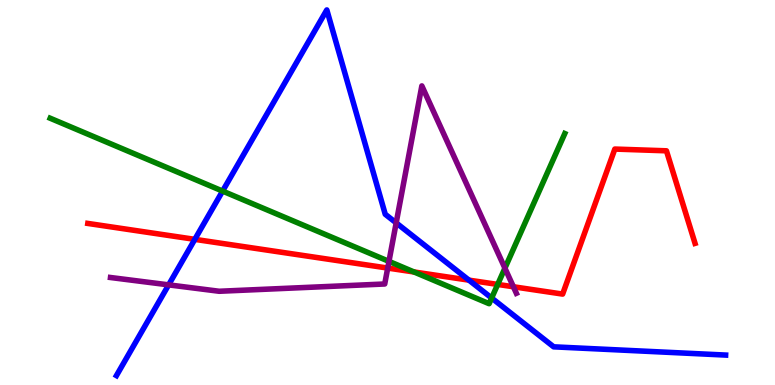[{'lines': ['blue', 'red'], 'intersections': [{'x': 2.51, 'y': 3.78}, {'x': 6.05, 'y': 2.72}]}, {'lines': ['green', 'red'], 'intersections': [{'x': 5.34, 'y': 2.94}, {'x': 6.42, 'y': 2.61}]}, {'lines': ['purple', 'red'], 'intersections': [{'x': 5.0, 'y': 3.04}, {'x': 6.62, 'y': 2.55}]}, {'lines': ['blue', 'green'], 'intersections': [{'x': 2.87, 'y': 5.04}, {'x': 6.34, 'y': 2.26}]}, {'lines': ['blue', 'purple'], 'intersections': [{'x': 2.18, 'y': 2.6}, {'x': 5.11, 'y': 4.21}]}, {'lines': ['green', 'purple'], 'intersections': [{'x': 5.02, 'y': 3.21}, {'x': 6.52, 'y': 3.03}]}]